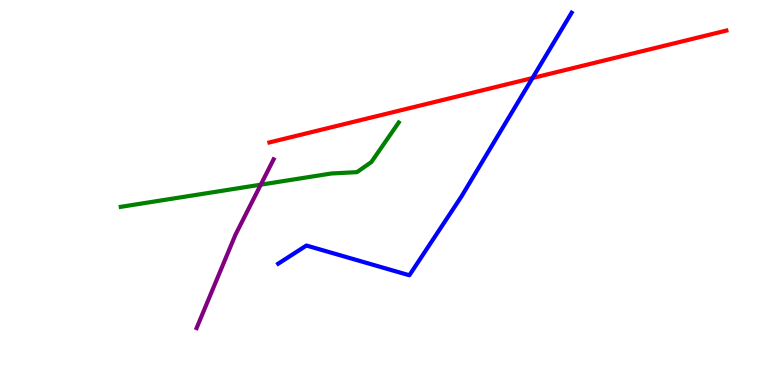[{'lines': ['blue', 'red'], 'intersections': [{'x': 6.87, 'y': 7.97}]}, {'lines': ['green', 'red'], 'intersections': []}, {'lines': ['purple', 'red'], 'intersections': []}, {'lines': ['blue', 'green'], 'intersections': []}, {'lines': ['blue', 'purple'], 'intersections': []}, {'lines': ['green', 'purple'], 'intersections': [{'x': 3.36, 'y': 5.2}]}]